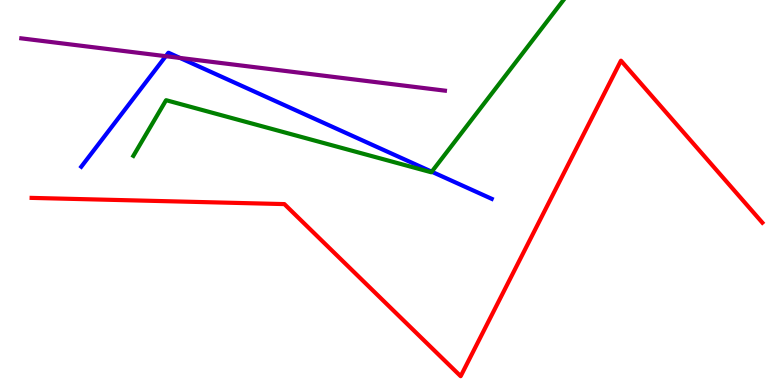[{'lines': ['blue', 'red'], 'intersections': []}, {'lines': ['green', 'red'], 'intersections': []}, {'lines': ['purple', 'red'], 'intersections': []}, {'lines': ['blue', 'green'], 'intersections': [{'x': 5.57, 'y': 5.54}]}, {'lines': ['blue', 'purple'], 'intersections': [{'x': 2.14, 'y': 8.54}, {'x': 2.32, 'y': 8.49}]}, {'lines': ['green', 'purple'], 'intersections': []}]